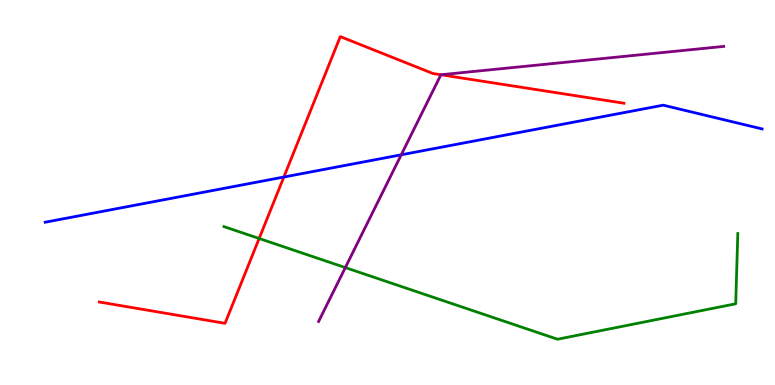[{'lines': ['blue', 'red'], 'intersections': [{'x': 3.66, 'y': 5.4}]}, {'lines': ['green', 'red'], 'intersections': [{'x': 3.34, 'y': 3.81}]}, {'lines': ['purple', 'red'], 'intersections': [{'x': 5.69, 'y': 8.06}]}, {'lines': ['blue', 'green'], 'intersections': []}, {'lines': ['blue', 'purple'], 'intersections': [{'x': 5.18, 'y': 5.98}]}, {'lines': ['green', 'purple'], 'intersections': [{'x': 4.46, 'y': 3.05}]}]